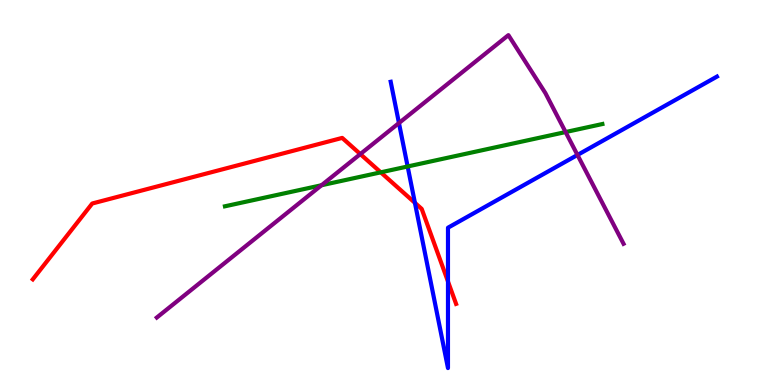[{'lines': ['blue', 'red'], 'intersections': [{'x': 5.35, 'y': 4.73}, {'x': 5.78, 'y': 2.69}]}, {'lines': ['green', 'red'], 'intersections': [{'x': 4.91, 'y': 5.52}]}, {'lines': ['purple', 'red'], 'intersections': [{'x': 4.65, 'y': 6.0}]}, {'lines': ['blue', 'green'], 'intersections': [{'x': 5.26, 'y': 5.68}]}, {'lines': ['blue', 'purple'], 'intersections': [{'x': 5.15, 'y': 6.8}, {'x': 7.45, 'y': 5.98}]}, {'lines': ['green', 'purple'], 'intersections': [{'x': 4.15, 'y': 5.19}, {'x': 7.3, 'y': 6.57}]}]